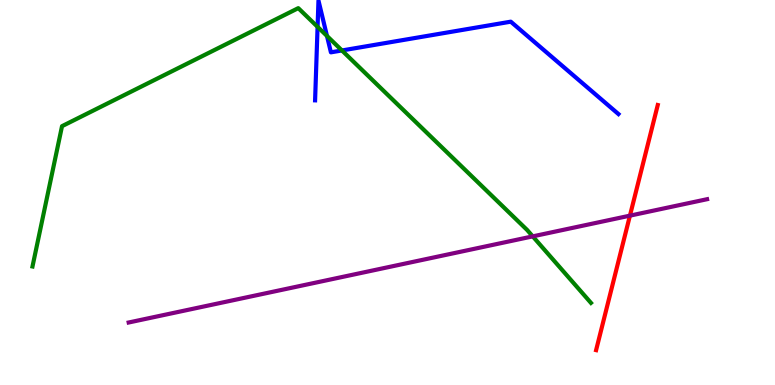[{'lines': ['blue', 'red'], 'intersections': []}, {'lines': ['green', 'red'], 'intersections': []}, {'lines': ['purple', 'red'], 'intersections': [{'x': 8.13, 'y': 4.4}]}, {'lines': ['blue', 'green'], 'intersections': [{'x': 4.1, 'y': 9.3}, {'x': 4.22, 'y': 9.07}, {'x': 4.41, 'y': 8.69}]}, {'lines': ['blue', 'purple'], 'intersections': []}, {'lines': ['green', 'purple'], 'intersections': [{'x': 6.87, 'y': 3.86}]}]